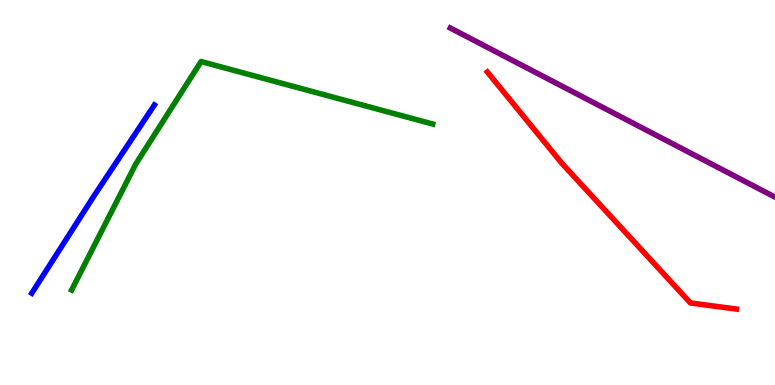[{'lines': ['blue', 'red'], 'intersections': []}, {'lines': ['green', 'red'], 'intersections': []}, {'lines': ['purple', 'red'], 'intersections': []}, {'lines': ['blue', 'green'], 'intersections': []}, {'lines': ['blue', 'purple'], 'intersections': []}, {'lines': ['green', 'purple'], 'intersections': []}]